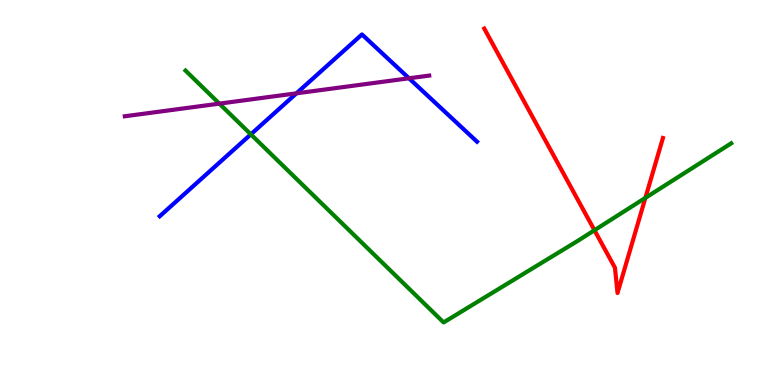[{'lines': ['blue', 'red'], 'intersections': []}, {'lines': ['green', 'red'], 'intersections': [{'x': 7.67, 'y': 4.02}, {'x': 8.33, 'y': 4.86}]}, {'lines': ['purple', 'red'], 'intersections': []}, {'lines': ['blue', 'green'], 'intersections': [{'x': 3.24, 'y': 6.51}]}, {'lines': ['blue', 'purple'], 'intersections': [{'x': 3.83, 'y': 7.58}, {'x': 5.28, 'y': 7.97}]}, {'lines': ['green', 'purple'], 'intersections': [{'x': 2.83, 'y': 7.31}]}]